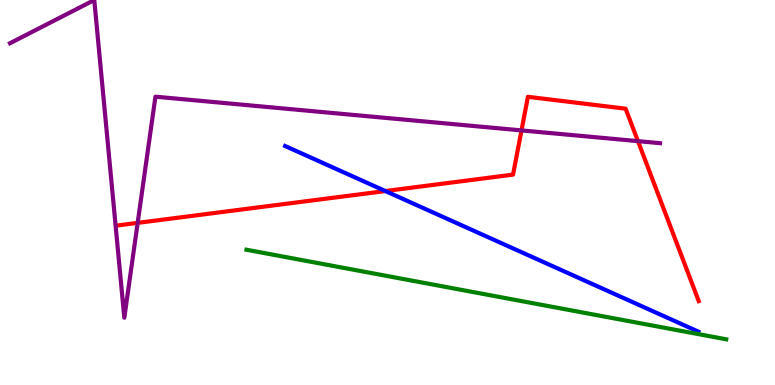[{'lines': ['blue', 'red'], 'intersections': [{'x': 4.97, 'y': 5.04}]}, {'lines': ['green', 'red'], 'intersections': []}, {'lines': ['purple', 'red'], 'intersections': [{'x': 1.78, 'y': 4.21}, {'x': 6.73, 'y': 6.61}, {'x': 8.23, 'y': 6.33}]}, {'lines': ['blue', 'green'], 'intersections': []}, {'lines': ['blue', 'purple'], 'intersections': []}, {'lines': ['green', 'purple'], 'intersections': []}]